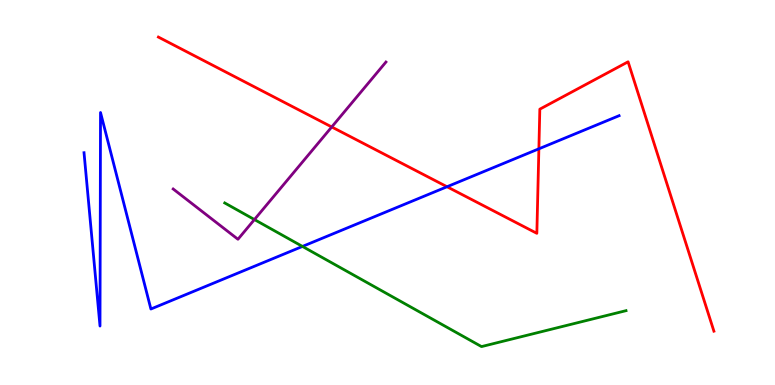[{'lines': ['blue', 'red'], 'intersections': [{'x': 5.77, 'y': 5.15}, {'x': 6.95, 'y': 6.13}]}, {'lines': ['green', 'red'], 'intersections': []}, {'lines': ['purple', 'red'], 'intersections': [{'x': 4.28, 'y': 6.7}]}, {'lines': ['blue', 'green'], 'intersections': [{'x': 3.9, 'y': 3.6}]}, {'lines': ['blue', 'purple'], 'intersections': []}, {'lines': ['green', 'purple'], 'intersections': [{'x': 3.28, 'y': 4.3}]}]